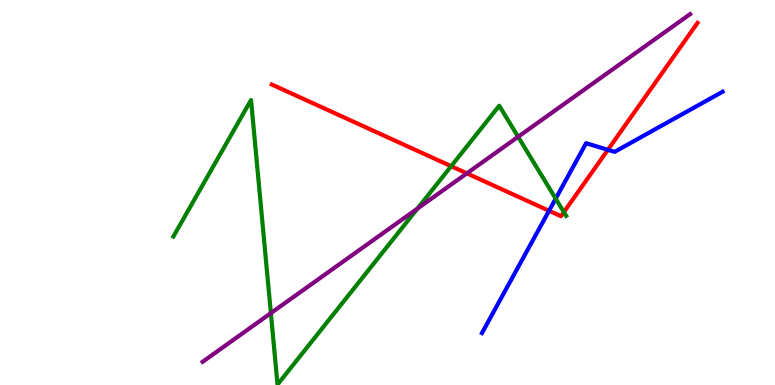[{'lines': ['blue', 'red'], 'intersections': [{'x': 7.08, 'y': 4.53}, {'x': 7.84, 'y': 6.11}]}, {'lines': ['green', 'red'], 'intersections': [{'x': 5.82, 'y': 5.68}, {'x': 7.28, 'y': 4.49}]}, {'lines': ['purple', 'red'], 'intersections': [{'x': 6.02, 'y': 5.5}]}, {'lines': ['blue', 'green'], 'intersections': [{'x': 7.17, 'y': 4.84}]}, {'lines': ['blue', 'purple'], 'intersections': []}, {'lines': ['green', 'purple'], 'intersections': [{'x': 3.5, 'y': 1.87}, {'x': 5.39, 'y': 4.58}, {'x': 6.69, 'y': 6.45}]}]